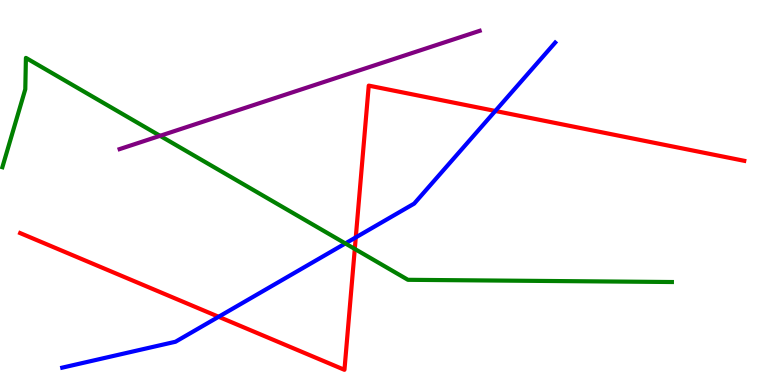[{'lines': ['blue', 'red'], 'intersections': [{'x': 2.82, 'y': 1.77}, {'x': 4.59, 'y': 3.83}, {'x': 6.39, 'y': 7.12}]}, {'lines': ['green', 'red'], 'intersections': [{'x': 4.58, 'y': 3.53}]}, {'lines': ['purple', 'red'], 'intersections': []}, {'lines': ['blue', 'green'], 'intersections': [{'x': 4.46, 'y': 3.68}]}, {'lines': ['blue', 'purple'], 'intersections': []}, {'lines': ['green', 'purple'], 'intersections': [{'x': 2.07, 'y': 6.47}]}]